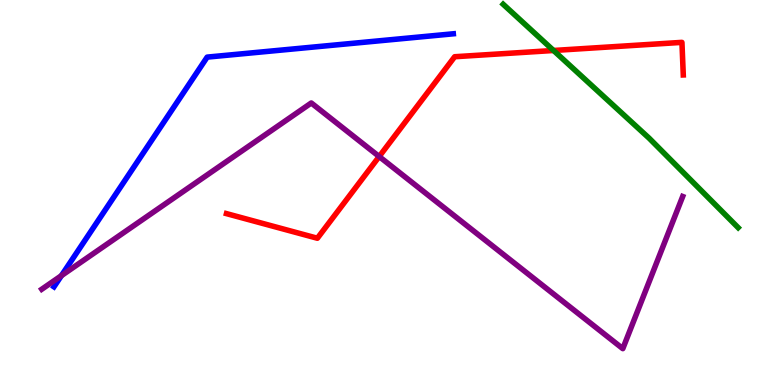[{'lines': ['blue', 'red'], 'intersections': []}, {'lines': ['green', 'red'], 'intersections': [{'x': 7.14, 'y': 8.69}]}, {'lines': ['purple', 'red'], 'intersections': [{'x': 4.89, 'y': 5.93}]}, {'lines': ['blue', 'green'], 'intersections': []}, {'lines': ['blue', 'purple'], 'intersections': [{'x': 0.792, 'y': 2.84}]}, {'lines': ['green', 'purple'], 'intersections': []}]